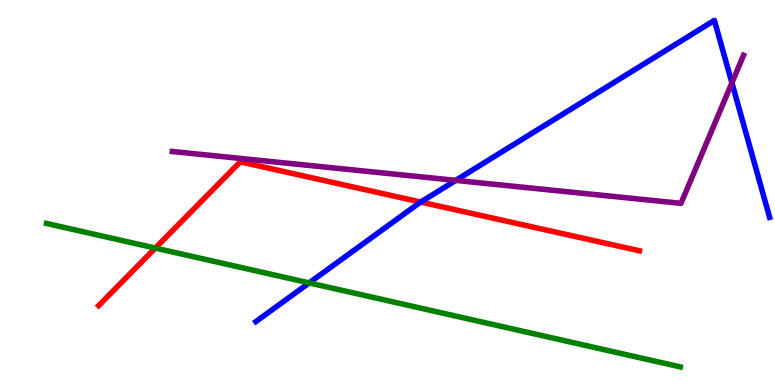[{'lines': ['blue', 'red'], 'intersections': [{'x': 5.43, 'y': 4.75}]}, {'lines': ['green', 'red'], 'intersections': [{'x': 2.0, 'y': 3.56}]}, {'lines': ['purple', 'red'], 'intersections': []}, {'lines': ['blue', 'green'], 'intersections': [{'x': 3.99, 'y': 2.65}]}, {'lines': ['blue', 'purple'], 'intersections': [{'x': 5.88, 'y': 5.31}, {'x': 9.44, 'y': 7.85}]}, {'lines': ['green', 'purple'], 'intersections': []}]